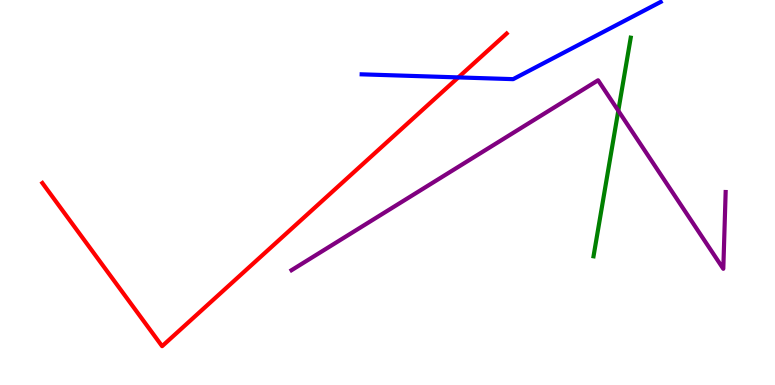[{'lines': ['blue', 'red'], 'intersections': [{'x': 5.91, 'y': 7.99}]}, {'lines': ['green', 'red'], 'intersections': []}, {'lines': ['purple', 'red'], 'intersections': []}, {'lines': ['blue', 'green'], 'intersections': []}, {'lines': ['blue', 'purple'], 'intersections': []}, {'lines': ['green', 'purple'], 'intersections': [{'x': 7.98, 'y': 7.12}]}]